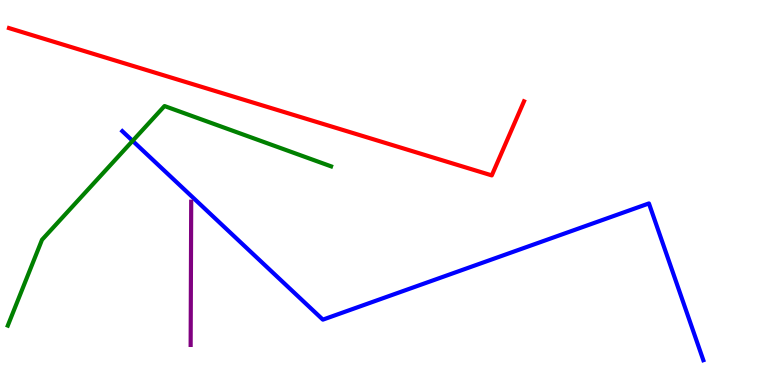[{'lines': ['blue', 'red'], 'intersections': []}, {'lines': ['green', 'red'], 'intersections': []}, {'lines': ['purple', 'red'], 'intersections': []}, {'lines': ['blue', 'green'], 'intersections': [{'x': 1.71, 'y': 6.34}]}, {'lines': ['blue', 'purple'], 'intersections': []}, {'lines': ['green', 'purple'], 'intersections': []}]